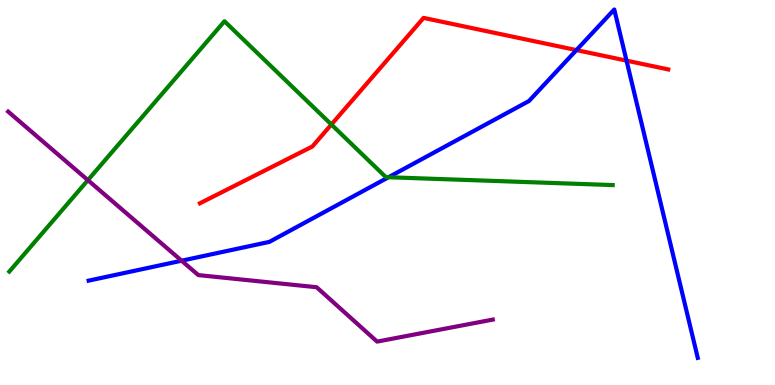[{'lines': ['blue', 'red'], 'intersections': [{'x': 7.44, 'y': 8.7}, {'x': 8.08, 'y': 8.42}]}, {'lines': ['green', 'red'], 'intersections': [{'x': 4.28, 'y': 6.77}]}, {'lines': ['purple', 'red'], 'intersections': []}, {'lines': ['blue', 'green'], 'intersections': [{'x': 5.01, 'y': 5.4}]}, {'lines': ['blue', 'purple'], 'intersections': [{'x': 2.34, 'y': 3.23}]}, {'lines': ['green', 'purple'], 'intersections': [{'x': 1.13, 'y': 5.32}]}]